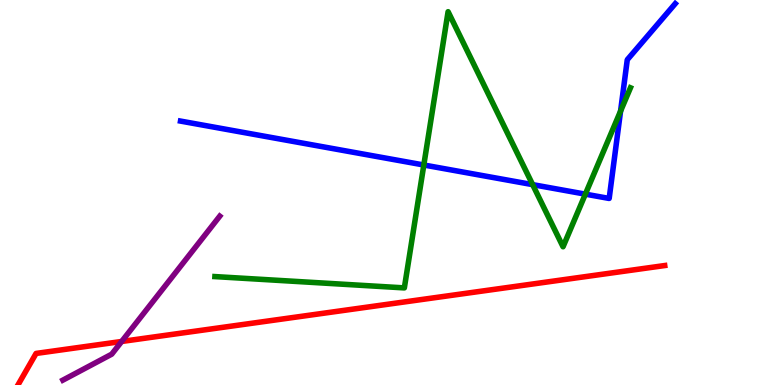[{'lines': ['blue', 'red'], 'intersections': []}, {'lines': ['green', 'red'], 'intersections': []}, {'lines': ['purple', 'red'], 'intersections': [{'x': 1.57, 'y': 1.13}]}, {'lines': ['blue', 'green'], 'intersections': [{'x': 5.47, 'y': 5.71}, {'x': 6.87, 'y': 5.2}, {'x': 7.55, 'y': 4.96}, {'x': 8.01, 'y': 7.11}]}, {'lines': ['blue', 'purple'], 'intersections': []}, {'lines': ['green', 'purple'], 'intersections': []}]